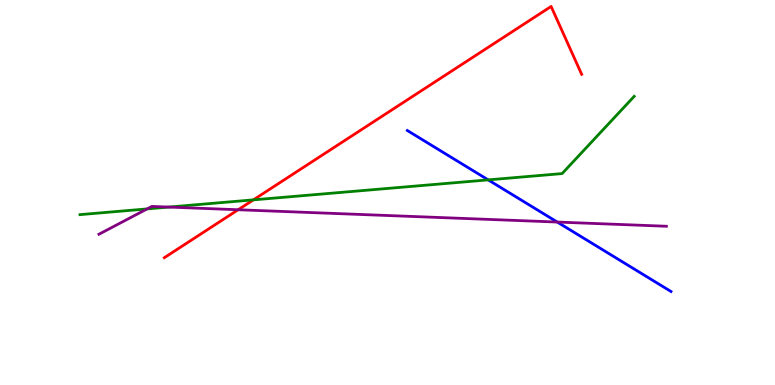[{'lines': ['blue', 'red'], 'intersections': []}, {'lines': ['green', 'red'], 'intersections': [{'x': 3.27, 'y': 4.81}]}, {'lines': ['purple', 'red'], 'intersections': [{'x': 3.07, 'y': 4.55}]}, {'lines': ['blue', 'green'], 'intersections': [{'x': 6.3, 'y': 5.33}]}, {'lines': ['blue', 'purple'], 'intersections': [{'x': 7.19, 'y': 4.23}]}, {'lines': ['green', 'purple'], 'intersections': [{'x': 1.9, 'y': 4.57}, {'x': 2.18, 'y': 4.62}]}]